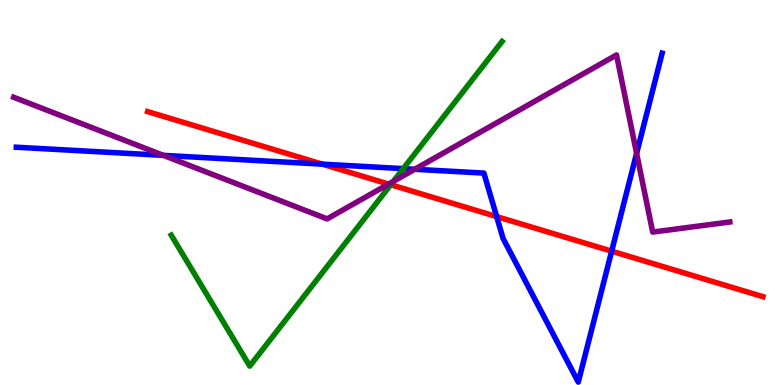[{'lines': ['blue', 'red'], 'intersections': [{'x': 4.16, 'y': 5.74}, {'x': 6.41, 'y': 4.37}, {'x': 7.89, 'y': 3.48}]}, {'lines': ['green', 'red'], 'intersections': [{'x': 5.04, 'y': 5.2}]}, {'lines': ['purple', 'red'], 'intersections': [{'x': 5.01, 'y': 5.22}]}, {'lines': ['blue', 'green'], 'intersections': [{'x': 5.2, 'y': 5.62}]}, {'lines': ['blue', 'purple'], 'intersections': [{'x': 2.11, 'y': 5.96}, {'x': 5.35, 'y': 5.6}, {'x': 8.21, 'y': 6.02}]}, {'lines': ['green', 'purple'], 'intersections': [{'x': 5.08, 'y': 5.29}]}]